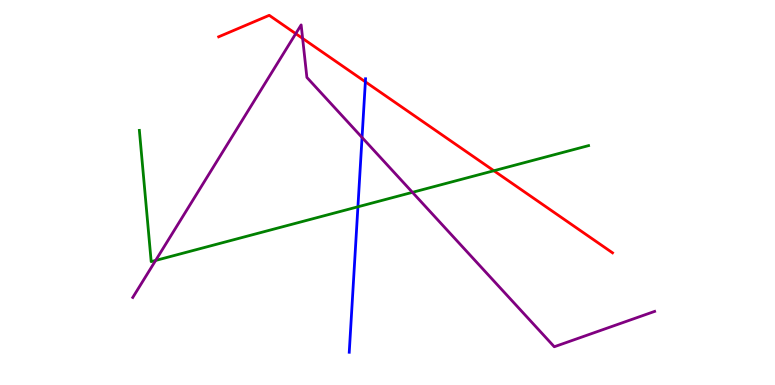[{'lines': ['blue', 'red'], 'intersections': [{'x': 4.71, 'y': 7.87}]}, {'lines': ['green', 'red'], 'intersections': [{'x': 6.37, 'y': 5.57}]}, {'lines': ['purple', 'red'], 'intersections': [{'x': 3.82, 'y': 9.13}, {'x': 3.9, 'y': 9.0}]}, {'lines': ['blue', 'green'], 'intersections': [{'x': 4.62, 'y': 4.63}]}, {'lines': ['blue', 'purple'], 'intersections': [{'x': 4.67, 'y': 6.43}]}, {'lines': ['green', 'purple'], 'intersections': [{'x': 2.01, 'y': 3.24}, {'x': 5.32, 'y': 5.0}]}]